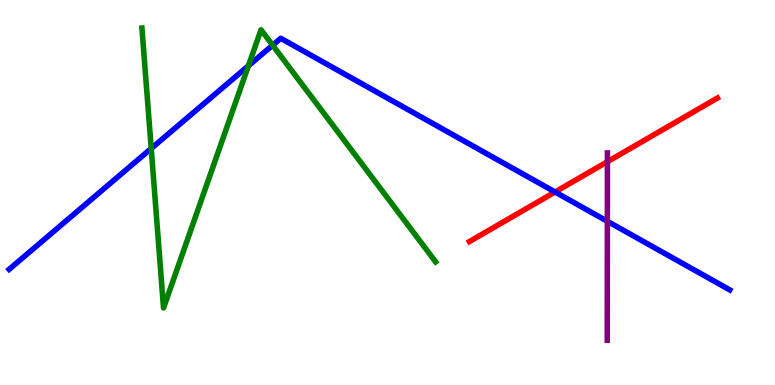[{'lines': ['blue', 'red'], 'intersections': [{'x': 7.16, 'y': 5.01}]}, {'lines': ['green', 'red'], 'intersections': []}, {'lines': ['purple', 'red'], 'intersections': [{'x': 7.84, 'y': 5.8}]}, {'lines': ['blue', 'green'], 'intersections': [{'x': 1.95, 'y': 6.14}, {'x': 3.21, 'y': 8.29}, {'x': 3.52, 'y': 8.83}]}, {'lines': ['blue', 'purple'], 'intersections': [{'x': 7.84, 'y': 4.25}]}, {'lines': ['green', 'purple'], 'intersections': []}]